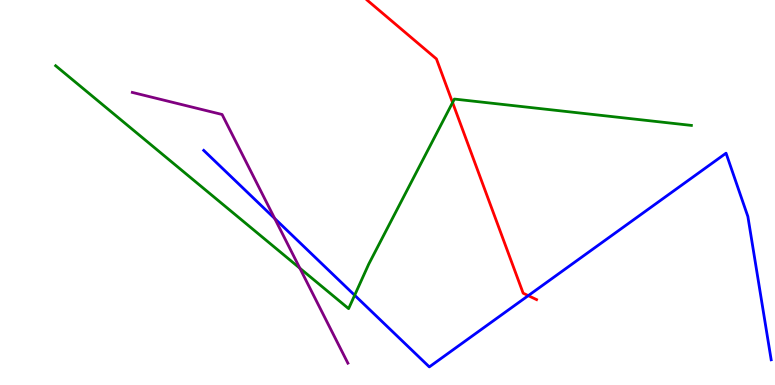[{'lines': ['blue', 'red'], 'intersections': [{'x': 6.82, 'y': 2.32}]}, {'lines': ['green', 'red'], 'intersections': [{'x': 5.84, 'y': 7.34}]}, {'lines': ['purple', 'red'], 'intersections': []}, {'lines': ['blue', 'green'], 'intersections': [{'x': 4.58, 'y': 2.33}]}, {'lines': ['blue', 'purple'], 'intersections': [{'x': 3.54, 'y': 4.32}]}, {'lines': ['green', 'purple'], 'intersections': [{'x': 3.87, 'y': 3.03}]}]